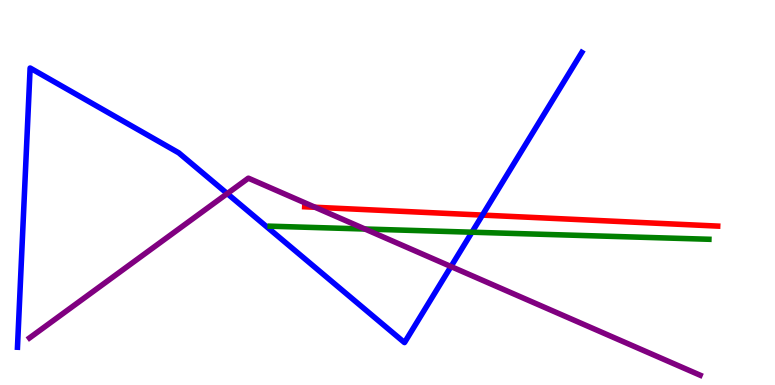[{'lines': ['blue', 'red'], 'intersections': [{'x': 6.22, 'y': 4.41}]}, {'lines': ['green', 'red'], 'intersections': []}, {'lines': ['purple', 'red'], 'intersections': [{'x': 4.07, 'y': 4.62}]}, {'lines': ['blue', 'green'], 'intersections': [{'x': 6.09, 'y': 3.97}]}, {'lines': ['blue', 'purple'], 'intersections': [{'x': 2.93, 'y': 4.97}, {'x': 5.82, 'y': 3.08}]}, {'lines': ['green', 'purple'], 'intersections': [{'x': 4.71, 'y': 4.05}]}]